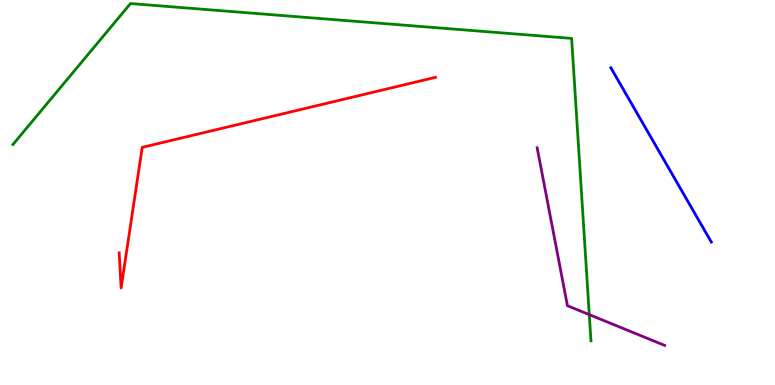[{'lines': ['blue', 'red'], 'intersections': []}, {'lines': ['green', 'red'], 'intersections': []}, {'lines': ['purple', 'red'], 'intersections': []}, {'lines': ['blue', 'green'], 'intersections': []}, {'lines': ['blue', 'purple'], 'intersections': []}, {'lines': ['green', 'purple'], 'intersections': [{'x': 7.6, 'y': 1.83}]}]